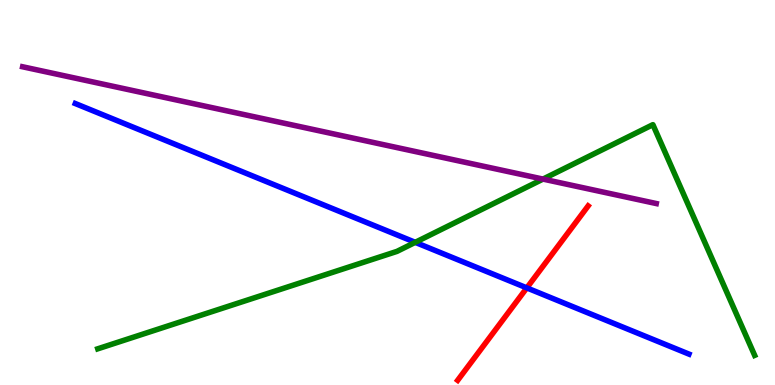[{'lines': ['blue', 'red'], 'intersections': [{'x': 6.8, 'y': 2.52}]}, {'lines': ['green', 'red'], 'intersections': []}, {'lines': ['purple', 'red'], 'intersections': []}, {'lines': ['blue', 'green'], 'intersections': [{'x': 5.36, 'y': 3.71}]}, {'lines': ['blue', 'purple'], 'intersections': []}, {'lines': ['green', 'purple'], 'intersections': [{'x': 7.01, 'y': 5.35}]}]